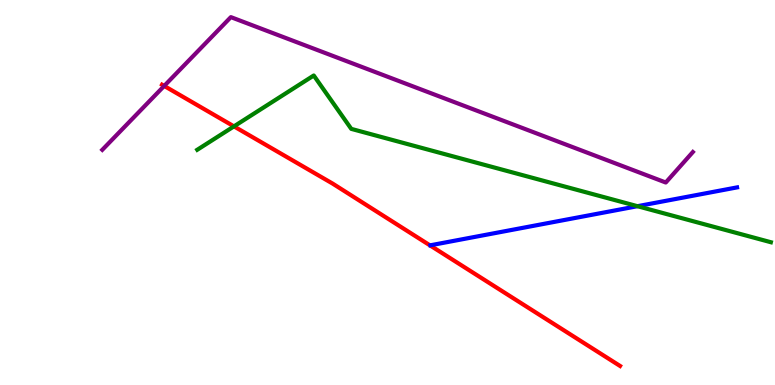[{'lines': ['blue', 'red'], 'intersections': []}, {'lines': ['green', 'red'], 'intersections': [{'x': 3.02, 'y': 6.72}]}, {'lines': ['purple', 'red'], 'intersections': [{'x': 2.12, 'y': 7.77}]}, {'lines': ['blue', 'green'], 'intersections': [{'x': 8.23, 'y': 4.64}]}, {'lines': ['blue', 'purple'], 'intersections': []}, {'lines': ['green', 'purple'], 'intersections': []}]